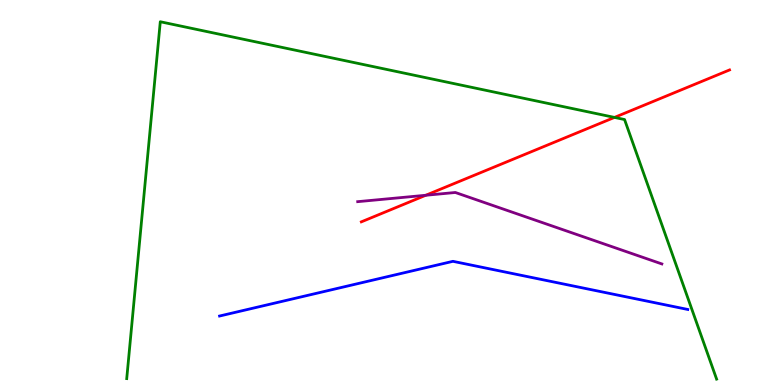[{'lines': ['blue', 'red'], 'intersections': []}, {'lines': ['green', 'red'], 'intersections': [{'x': 7.93, 'y': 6.95}]}, {'lines': ['purple', 'red'], 'intersections': [{'x': 5.49, 'y': 4.93}]}, {'lines': ['blue', 'green'], 'intersections': []}, {'lines': ['blue', 'purple'], 'intersections': []}, {'lines': ['green', 'purple'], 'intersections': []}]